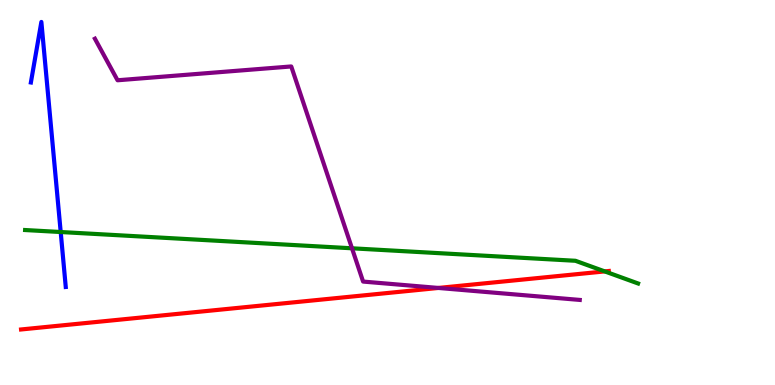[{'lines': ['blue', 'red'], 'intersections': []}, {'lines': ['green', 'red'], 'intersections': [{'x': 7.8, 'y': 2.95}]}, {'lines': ['purple', 'red'], 'intersections': [{'x': 5.66, 'y': 2.52}]}, {'lines': ['blue', 'green'], 'intersections': [{'x': 0.783, 'y': 3.97}]}, {'lines': ['blue', 'purple'], 'intersections': []}, {'lines': ['green', 'purple'], 'intersections': [{'x': 4.54, 'y': 3.55}]}]